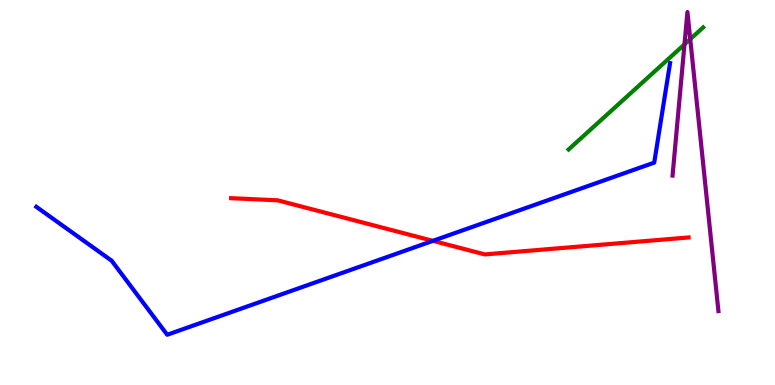[{'lines': ['blue', 'red'], 'intersections': [{'x': 5.59, 'y': 3.74}]}, {'lines': ['green', 'red'], 'intersections': []}, {'lines': ['purple', 'red'], 'intersections': []}, {'lines': ['blue', 'green'], 'intersections': []}, {'lines': ['blue', 'purple'], 'intersections': []}, {'lines': ['green', 'purple'], 'intersections': [{'x': 8.83, 'y': 8.85}, {'x': 8.91, 'y': 8.98}]}]